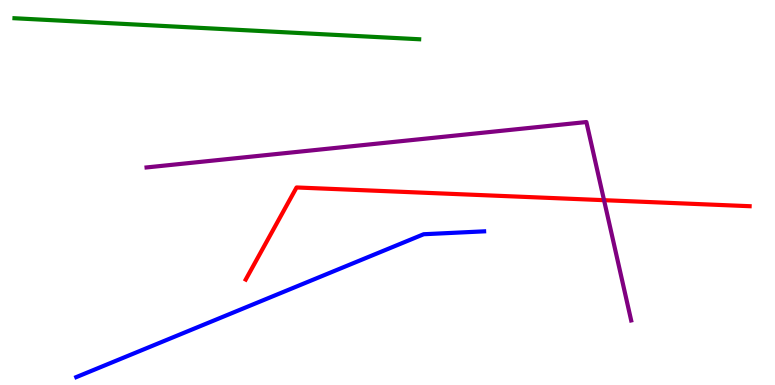[{'lines': ['blue', 'red'], 'intersections': []}, {'lines': ['green', 'red'], 'intersections': []}, {'lines': ['purple', 'red'], 'intersections': [{'x': 7.79, 'y': 4.8}]}, {'lines': ['blue', 'green'], 'intersections': []}, {'lines': ['blue', 'purple'], 'intersections': []}, {'lines': ['green', 'purple'], 'intersections': []}]